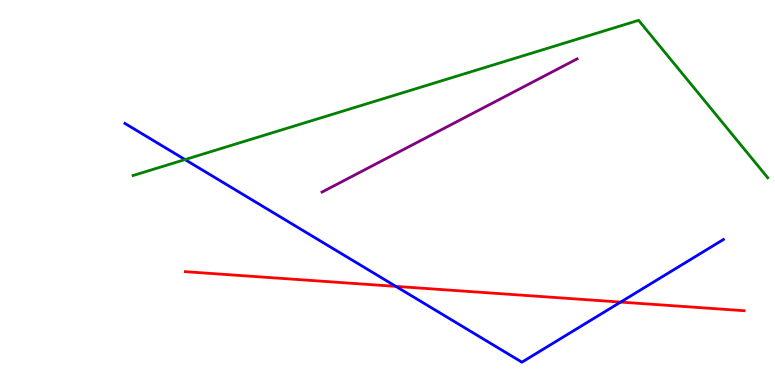[{'lines': ['blue', 'red'], 'intersections': [{'x': 5.11, 'y': 2.56}, {'x': 8.01, 'y': 2.15}]}, {'lines': ['green', 'red'], 'intersections': []}, {'lines': ['purple', 'red'], 'intersections': []}, {'lines': ['blue', 'green'], 'intersections': [{'x': 2.39, 'y': 5.86}]}, {'lines': ['blue', 'purple'], 'intersections': []}, {'lines': ['green', 'purple'], 'intersections': []}]